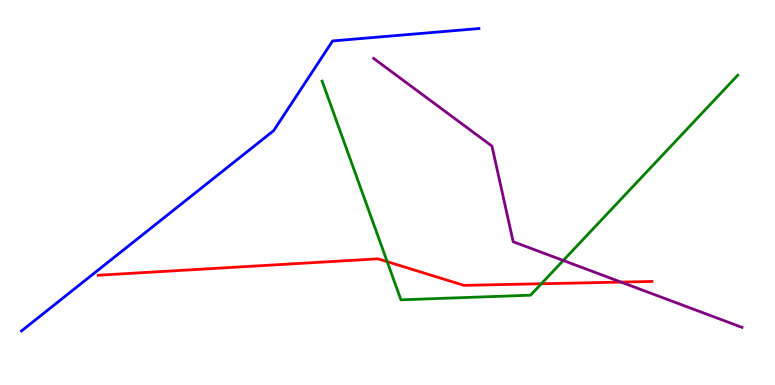[{'lines': ['blue', 'red'], 'intersections': []}, {'lines': ['green', 'red'], 'intersections': [{'x': 5.0, 'y': 3.2}, {'x': 6.99, 'y': 2.63}]}, {'lines': ['purple', 'red'], 'intersections': [{'x': 8.01, 'y': 2.67}]}, {'lines': ['blue', 'green'], 'intersections': []}, {'lines': ['blue', 'purple'], 'intersections': []}, {'lines': ['green', 'purple'], 'intersections': [{'x': 7.27, 'y': 3.23}]}]